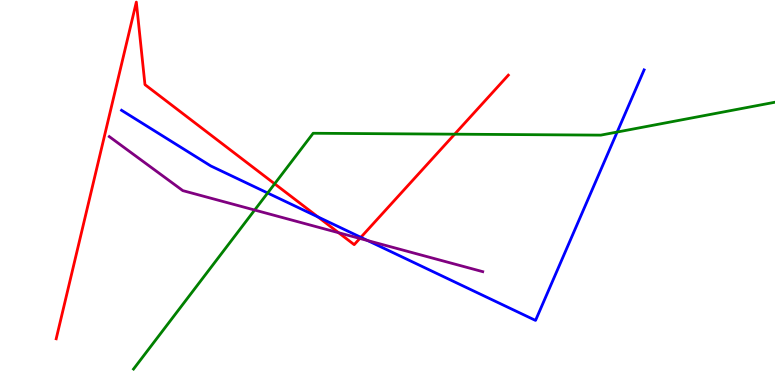[{'lines': ['blue', 'red'], 'intersections': [{'x': 4.1, 'y': 4.37}, {'x': 4.66, 'y': 3.84}]}, {'lines': ['green', 'red'], 'intersections': [{'x': 3.54, 'y': 5.23}, {'x': 5.87, 'y': 6.51}]}, {'lines': ['purple', 'red'], 'intersections': [{'x': 4.37, 'y': 3.96}, {'x': 4.64, 'y': 3.81}]}, {'lines': ['blue', 'green'], 'intersections': [{'x': 3.45, 'y': 4.99}, {'x': 7.96, 'y': 6.57}]}, {'lines': ['blue', 'purple'], 'intersections': [{'x': 4.74, 'y': 3.75}]}, {'lines': ['green', 'purple'], 'intersections': [{'x': 3.29, 'y': 4.54}]}]